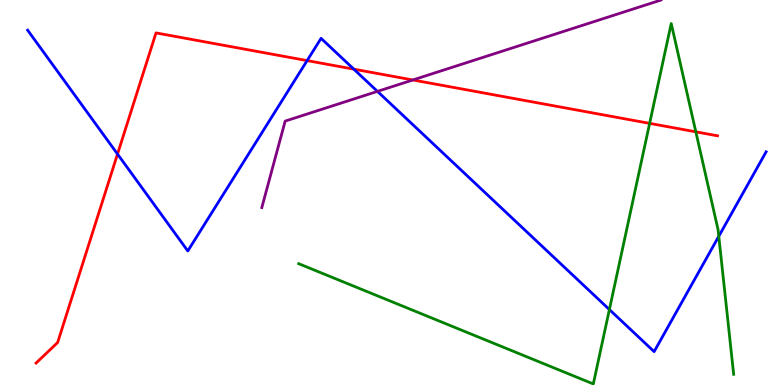[{'lines': ['blue', 'red'], 'intersections': [{'x': 1.52, 'y': 6.0}, {'x': 3.96, 'y': 8.43}, {'x': 4.57, 'y': 8.2}]}, {'lines': ['green', 'red'], 'intersections': [{'x': 8.38, 'y': 6.8}, {'x': 8.98, 'y': 6.58}]}, {'lines': ['purple', 'red'], 'intersections': [{'x': 5.33, 'y': 7.92}]}, {'lines': ['blue', 'green'], 'intersections': [{'x': 7.86, 'y': 1.96}, {'x': 9.27, 'y': 3.86}]}, {'lines': ['blue', 'purple'], 'intersections': [{'x': 4.87, 'y': 7.63}]}, {'lines': ['green', 'purple'], 'intersections': []}]